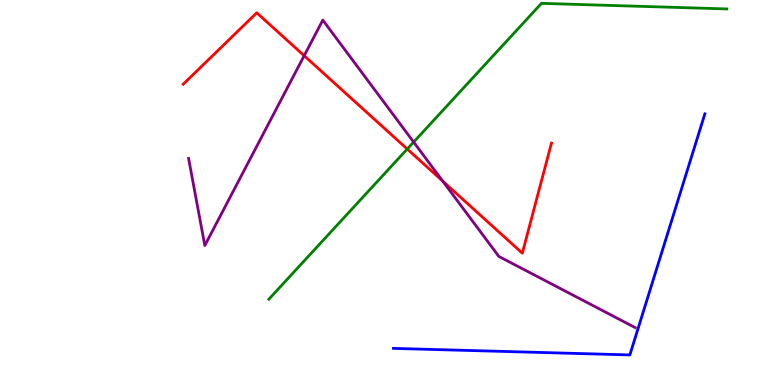[{'lines': ['blue', 'red'], 'intersections': []}, {'lines': ['green', 'red'], 'intersections': [{'x': 5.25, 'y': 6.13}]}, {'lines': ['purple', 'red'], 'intersections': [{'x': 3.92, 'y': 8.55}, {'x': 5.71, 'y': 5.29}]}, {'lines': ['blue', 'green'], 'intersections': []}, {'lines': ['blue', 'purple'], 'intersections': []}, {'lines': ['green', 'purple'], 'intersections': [{'x': 5.34, 'y': 6.31}]}]